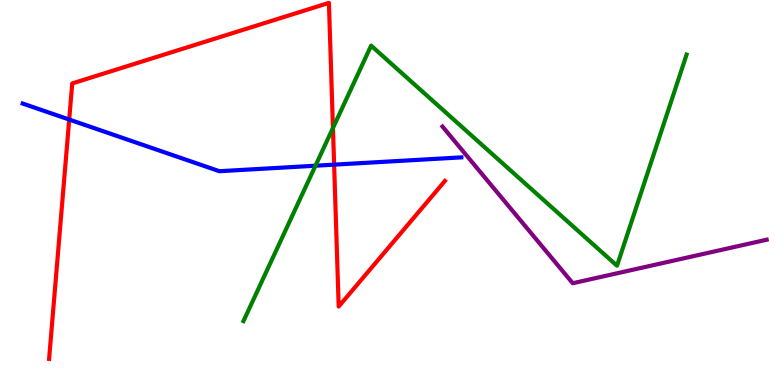[{'lines': ['blue', 'red'], 'intersections': [{'x': 0.893, 'y': 6.9}, {'x': 4.31, 'y': 5.72}]}, {'lines': ['green', 'red'], 'intersections': [{'x': 4.3, 'y': 6.68}]}, {'lines': ['purple', 'red'], 'intersections': []}, {'lines': ['blue', 'green'], 'intersections': [{'x': 4.07, 'y': 5.7}]}, {'lines': ['blue', 'purple'], 'intersections': []}, {'lines': ['green', 'purple'], 'intersections': []}]